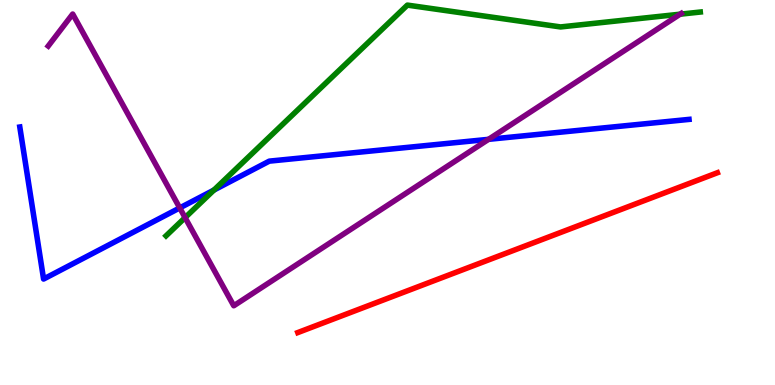[{'lines': ['blue', 'red'], 'intersections': []}, {'lines': ['green', 'red'], 'intersections': []}, {'lines': ['purple', 'red'], 'intersections': []}, {'lines': ['blue', 'green'], 'intersections': [{'x': 2.76, 'y': 5.06}]}, {'lines': ['blue', 'purple'], 'intersections': [{'x': 2.32, 'y': 4.6}, {'x': 6.3, 'y': 6.38}]}, {'lines': ['green', 'purple'], 'intersections': [{'x': 2.39, 'y': 4.35}, {'x': 8.78, 'y': 9.63}]}]